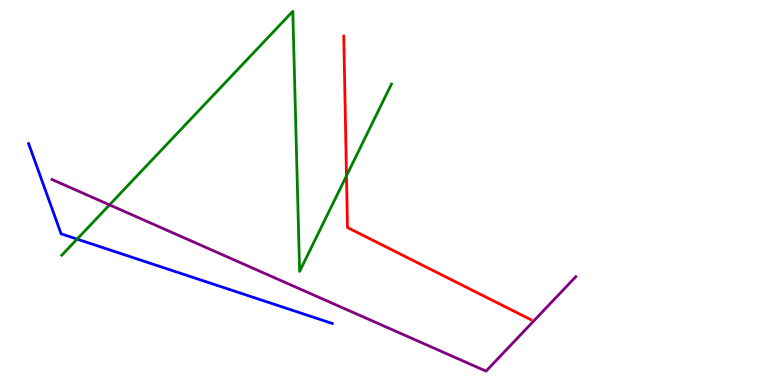[{'lines': ['blue', 'red'], 'intersections': []}, {'lines': ['green', 'red'], 'intersections': [{'x': 4.47, 'y': 5.43}]}, {'lines': ['purple', 'red'], 'intersections': []}, {'lines': ['blue', 'green'], 'intersections': [{'x': 0.995, 'y': 3.79}]}, {'lines': ['blue', 'purple'], 'intersections': []}, {'lines': ['green', 'purple'], 'intersections': [{'x': 1.41, 'y': 4.68}]}]